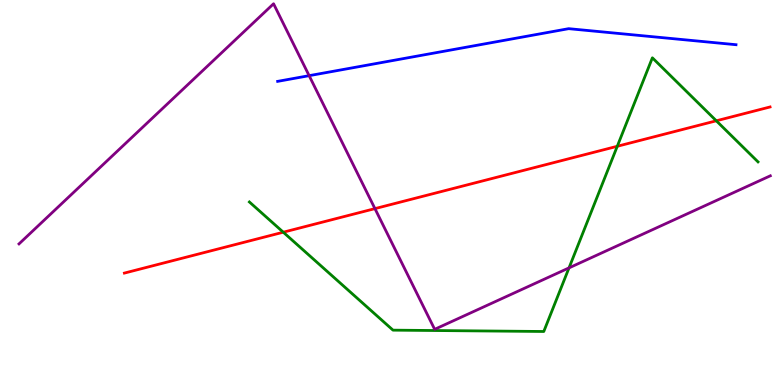[{'lines': ['blue', 'red'], 'intersections': []}, {'lines': ['green', 'red'], 'intersections': [{'x': 3.66, 'y': 3.97}, {'x': 7.96, 'y': 6.2}, {'x': 9.24, 'y': 6.86}]}, {'lines': ['purple', 'red'], 'intersections': [{'x': 4.84, 'y': 4.58}]}, {'lines': ['blue', 'green'], 'intersections': []}, {'lines': ['blue', 'purple'], 'intersections': [{'x': 3.99, 'y': 8.03}]}, {'lines': ['green', 'purple'], 'intersections': [{'x': 7.34, 'y': 3.04}]}]